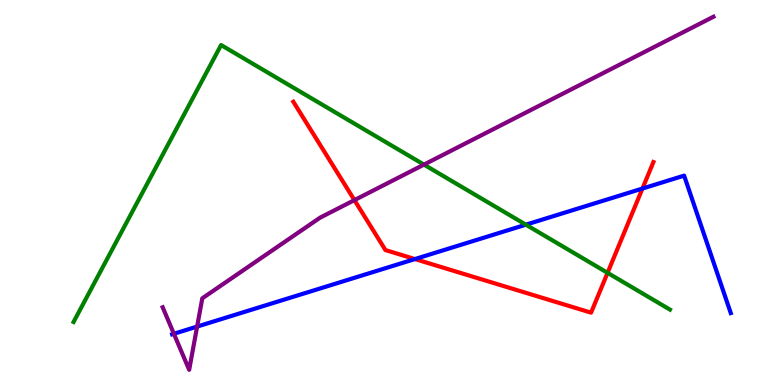[{'lines': ['blue', 'red'], 'intersections': [{'x': 5.35, 'y': 3.27}, {'x': 8.29, 'y': 5.1}]}, {'lines': ['green', 'red'], 'intersections': [{'x': 7.84, 'y': 2.91}]}, {'lines': ['purple', 'red'], 'intersections': [{'x': 4.57, 'y': 4.8}]}, {'lines': ['blue', 'green'], 'intersections': [{'x': 6.79, 'y': 4.16}]}, {'lines': ['blue', 'purple'], 'intersections': [{'x': 2.24, 'y': 1.33}, {'x': 2.54, 'y': 1.52}]}, {'lines': ['green', 'purple'], 'intersections': [{'x': 5.47, 'y': 5.72}]}]